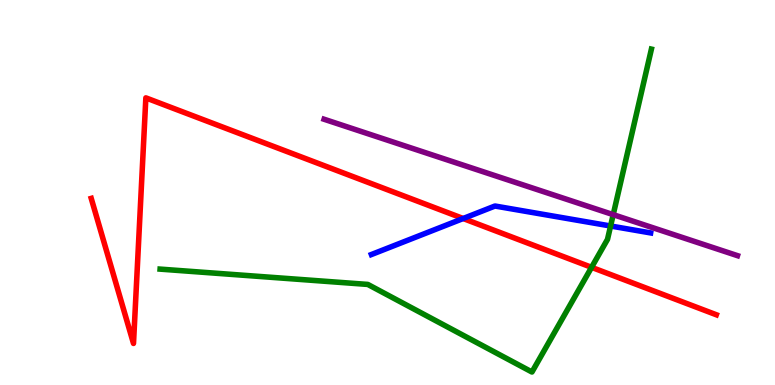[{'lines': ['blue', 'red'], 'intersections': [{'x': 5.98, 'y': 4.32}]}, {'lines': ['green', 'red'], 'intersections': [{'x': 7.63, 'y': 3.06}]}, {'lines': ['purple', 'red'], 'intersections': []}, {'lines': ['blue', 'green'], 'intersections': [{'x': 7.88, 'y': 4.13}]}, {'lines': ['blue', 'purple'], 'intersections': []}, {'lines': ['green', 'purple'], 'intersections': [{'x': 7.91, 'y': 4.42}]}]